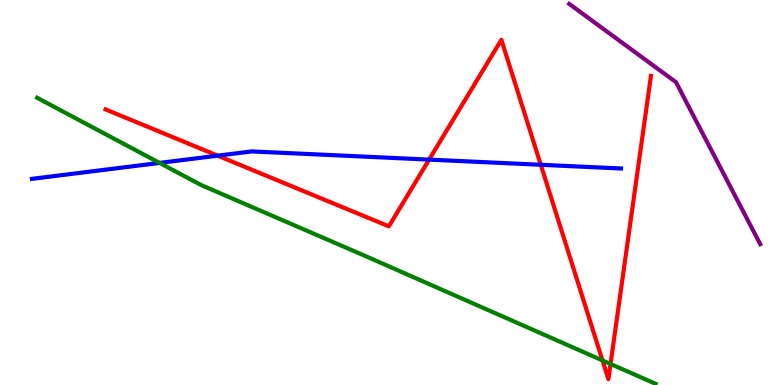[{'lines': ['blue', 'red'], 'intersections': [{'x': 2.81, 'y': 5.96}, {'x': 5.54, 'y': 5.85}, {'x': 6.98, 'y': 5.72}]}, {'lines': ['green', 'red'], 'intersections': [{'x': 7.77, 'y': 0.638}, {'x': 7.88, 'y': 0.546}]}, {'lines': ['purple', 'red'], 'intersections': []}, {'lines': ['blue', 'green'], 'intersections': [{'x': 2.06, 'y': 5.77}]}, {'lines': ['blue', 'purple'], 'intersections': []}, {'lines': ['green', 'purple'], 'intersections': []}]